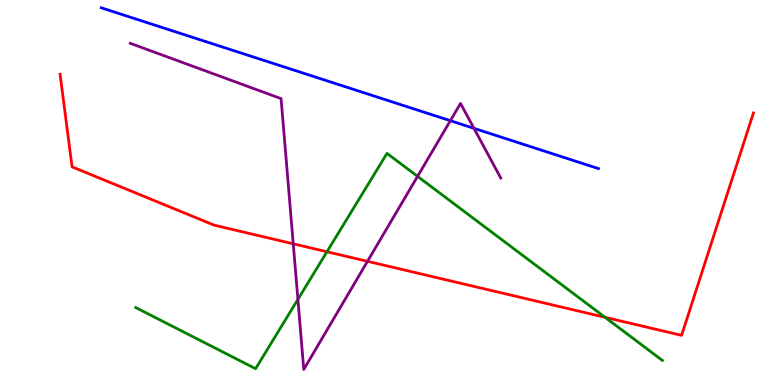[{'lines': ['blue', 'red'], 'intersections': []}, {'lines': ['green', 'red'], 'intersections': [{'x': 4.22, 'y': 3.46}, {'x': 7.81, 'y': 1.76}]}, {'lines': ['purple', 'red'], 'intersections': [{'x': 3.78, 'y': 3.67}, {'x': 4.74, 'y': 3.21}]}, {'lines': ['blue', 'green'], 'intersections': []}, {'lines': ['blue', 'purple'], 'intersections': [{'x': 5.81, 'y': 6.86}, {'x': 6.12, 'y': 6.67}]}, {'lines': ['green', 'purple'], 'intersections': [{'x': 3.84, 'y': 2.22}, {'x': 5.39, 'y': 5.42}]}]